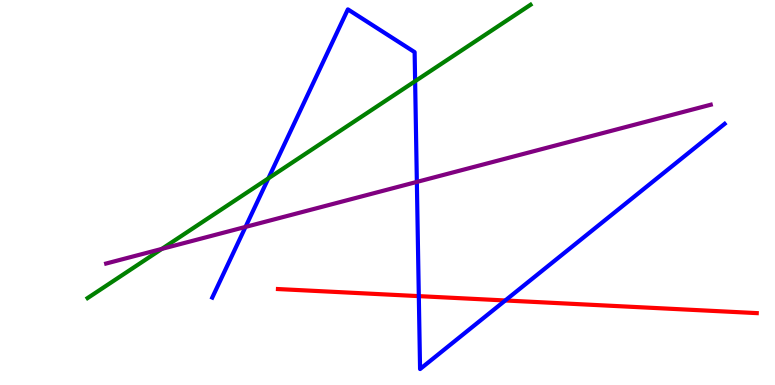[{'lines': ['blue', 'red'], 'intersections': [{'x': 5.4, 'y': 2.31}, {'x': 6.52, 'y': 2.2}]}, {'lines': ['green', 'red'], 'intersections': []}, {'lines': ['purple', 'red'], 'intersections': []}, {'lines': ['blue', 'green'], 'intersections': [{'x': 3.46, 'y': 5.37}, {'x': 5.36, 'y': 7.89}]}, {'lines': ['blue', 'purple'], 'intersections': [{'x': 3.17, 'y': 4.11}, {'x': 5.38, 'y': 5.27}]}, {'lines': ['green', 'purple'], 'intersections': [{'x': 2.09, 'y': 3.54}]}]